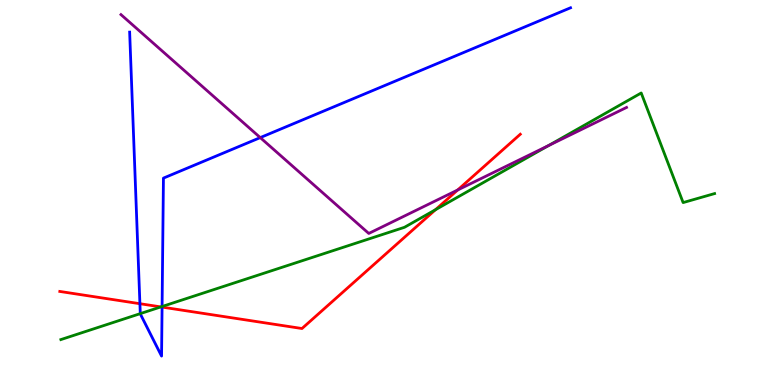[{'lines': ['blue', 'red'], 'intersections': [{'x': 1.81, 'y': 2.11}, {'x': 2.09, 'y': 2.02}]}, {'lines': ['green', 'red'], 'intersections': [{'x': 2.08, 'y': 2.03}, {'x': 5.62, 'y': 4.55}]}, {'lines': ['purple', 'red'], 'intersections': [{'x': 5.9, 'y': 5.06}]}, {'lines': ['blue', 'green'], 'intersections': [{'x': 1.81, 'y': 1.85}, {'x': 2.09, 'y': 2.04}]}, {'lines': ['blue', 'purple'], 'intersections': [{'x': 3.36, 'y': 6.43}]}, {'lines': ['green', 'purple'], 'intersections': [{'x': 7.08, 'y': 6.22}]}]